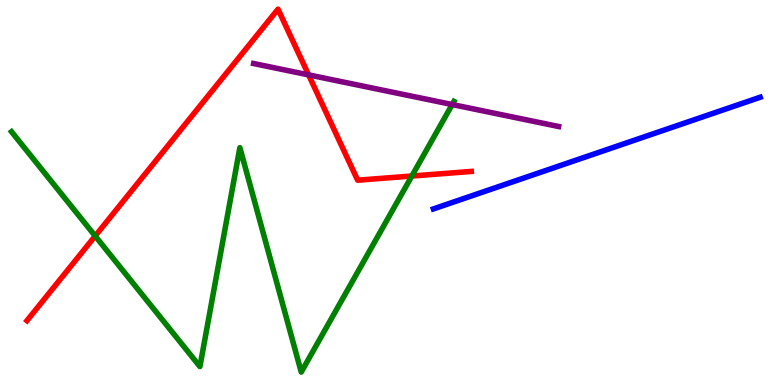[{'lines': ['blue', 'red'], 'intersections': []}, {'lines': ['green', 'red'], 'intersections': [{'x': 1.23, 'y': 3.87}, {'x': 5.31, 'y': 5.43}]}, {'lines': ['purple', 'red'], 'intersections': [{'x': 3.98, 'y': 8.05}]}, {'lines': ['blue', 'green'], 'intersections': []}, {'lines': ['blue', 'purple'], 'intersections': []}, {'lines': ['green', 'purple'], 'intersections': [{'x': 5.83, 'y': 7.28}]}]